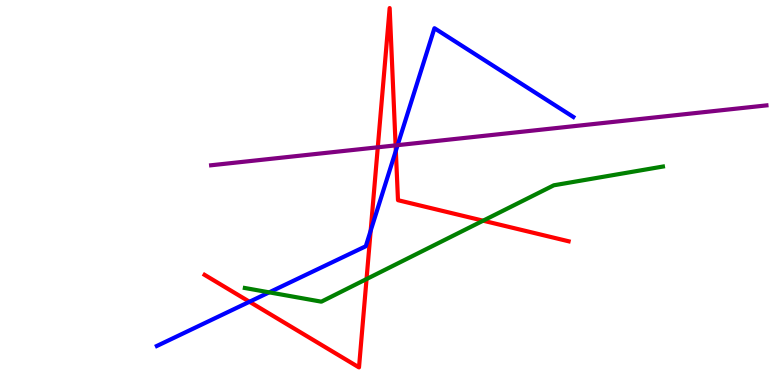[{'lines': ['blue', 'red'], 'intersections': [{'x': 3.22, 'y': 2.16}, {'x': 4.78, 'y': 4.01}, {'x': 5.11, 'y': 6.08}]}, {'lines': ['green', 'red'], 'intersections': [{'x': 4.73, 'y': 2.75}, {'x': 6.23, 'y': 4.27}]}, {'lines': ['purple', 'red'], 'intersections': [{'x': 4.87, 'y': 6.17}, {'x': 5.1, 'y': 6.22}]}, {'lines': ['blue', 'green'], 'intersections': [{'x': 3.47, 'y': 2.41}]}, {'lines': ['blue', 'purple'], 'intersections': [{'x': 5.13, 'y': 6.23}]}, {'lines': ['green', 'purple'], 'intersections': []}]